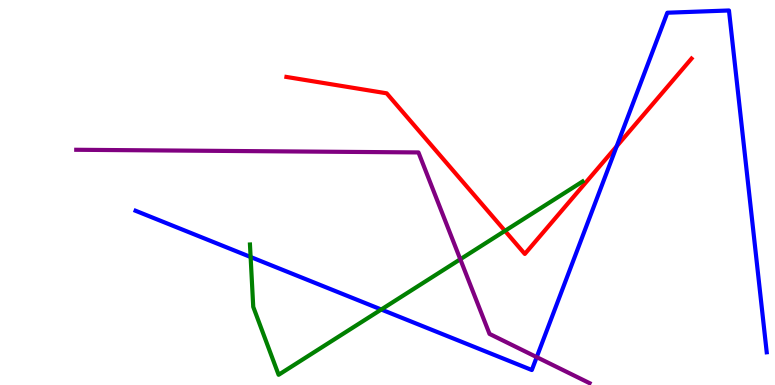[{'lines': ['blue', 'red'], 'intersections': [{'x': 7.96, 'y': 6.2}]}, {'lines': ['green', 'red'], 'intersections': [{'x': 6.52, 'y': 4.0}]}, {'lines': ['purple', 'red'], 'intersections': []}, {'lines': ['blue', 'green'], 'intersections': [{'x': 3.23, 'y': 3.32}, {'x': 4.92, 'y': 1.96}]}, {'lines': ['blue', 'purple'], 'intersections': [{'x': 6.93, 'y': 0.724}]}, {'lines': ['green', 'purple'], 'intersections': [{'x': 5.94, 'y': 3.27}]}]